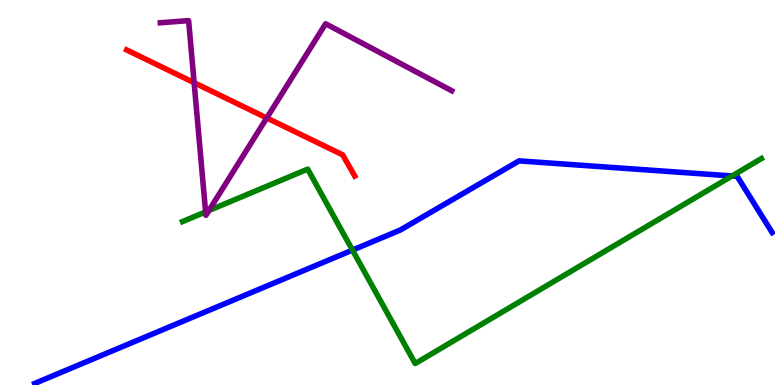[{'lines': ['blue', 'red'], 'intersections': []}, {'lines': ['green', 'red'], 'intersections': []}, {'lines': ['purple', 'red'], 'intersections': [{'x': 2.5, 'y': 7.85}, {'x': 3.44, 'y': 6.94}]}, {'lines': ['blue', 'green'], 'intersections': [{'x': 4.55, 'y': 3.5}, {'x': 9.45, 'y': 5.43}]}, {'lines': ['blue', 'purple'], 'intersections': []}, {'lines': ['green', 'purple'], 'intersections': [{'x': 2.65, 'y': 4.5}, {'x': 2.7, 'y': 4.53}]}]